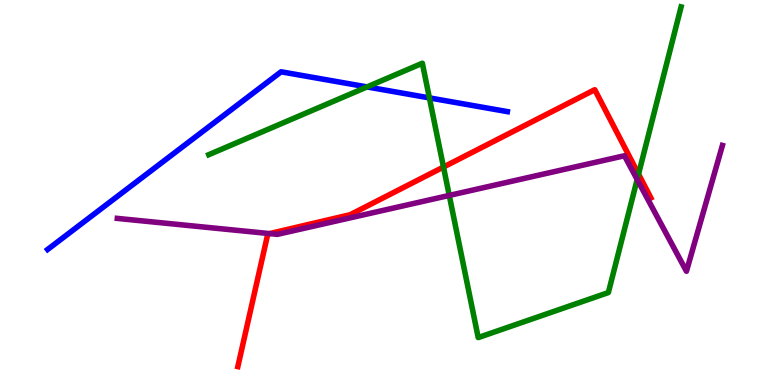[{'lines': ['blue', 'red'], 'intersections': []}, {'lines': ['green', 'red'], 'intersections': [{'x': 5.72, 'y': 5.66}, {'x': 8.24, 'y': 5.48}]}, {'lines': ['purple', 'red'], 'intersections': [{'x': 3.48, 'y': 3.93}]}, {'lines': ['blue', 'green'], 'intersections': [{'x': 4.74, 'y': 7.74}, {'x': 5.54, 'y': 7.46}]}, {'lines': ['blue', 'purple'], 'intersections': []}, {'lines': ['green', 'purple'], 'intersections': [{'x': 5.8, 'y': 4.92}, {'x': 8.22, 'y': 5.34}]}]